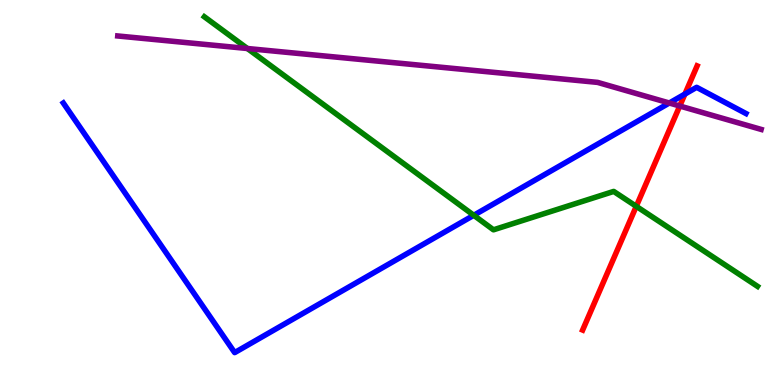[{'lines': ['blue', 'red'], 'intersections': [{'x': 8.84, 'y': 7.56}]}, {'lines': ['green', 'red'], 'intersections': [{'x': 8.21, 'y': 4.64}]}, {'lines': ['purple', 'red'], 'intersections': [{'x': 8.77, 'y': 7.25}]}, {'lines': ['blue', 'green'], 'intersections': [{'x': 6.11, 'y': 4.41}]}, {'lines': ['blue', 'purple'], 'intersections': [{'x': 8.64, 'y': 7.32}]}, {'lines': ['green', 'purple'], 'intersections': [{'x': 3.19, 'y': 8.74}]}]